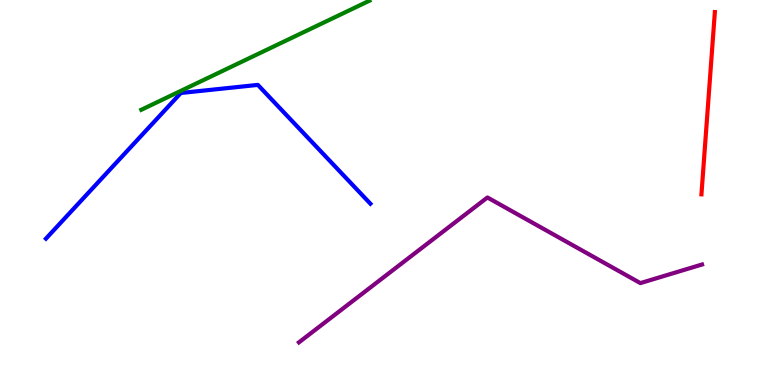[{'lines': ['blue', 'red'], 'intersections': []}, {'lines': ['green', 'red'], 'intersections': []}, {'lines': ['purple', 'red'], 'intersections': []}, {'lines': ['blue', 'green'], 'intersections': []}, {'lines': ['blue', 'purple'], 'intersections': []}, {'lines': ['green', 'purple'], 'intersections': []}]